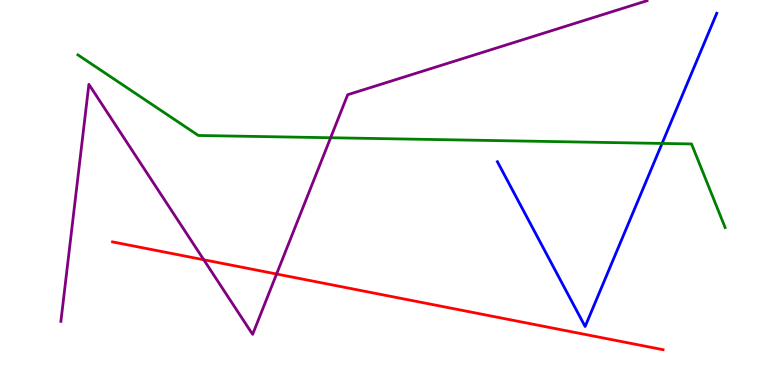[{'lines': ['blue', 'red'], 'intersections': []}, {'lines': ['green', 'red'], 'intersections': []}, {'lines': ['purple', 'red'], 'intersections': [{'x': 2.63, 'y': 3.25}, {'x': 3.57, 'y': 2.88}]}, {'lines': ['blue', 'green'], 'intersections': [{'x': 8.54, 'y': 6.27}]}, {'lines': ['blue', 'purple'], 'intersections': []}, {'lines': ['green', 'purple'], 'intersections': [{'x': 4.27, 'y': 6.42}]}]